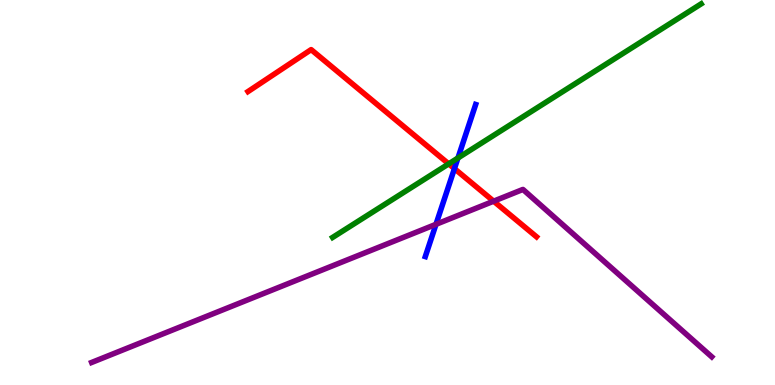[{'lines': ['blue', 'red'], 'intersections': [{'x': 5.86, 'y': 5.62}]}, {'lines': ['green', 'red'], 'intersections': [{'x': 5.79, 'y': 5.74}]}, {'lines': ['purple', 'red'], 'intersections': [{'x': 6.37, 'y': 4.77}]}, {'lines': ['blue', 'green'], 'intersections': [{'x': 5.91, 'y': 5.9}]}, {'lines': ['blue', 'purple'], 'intersections': [{'x': 5.63, 'y': 4.17}]}, {'lines': ['green', 'purple'], 'intersections': []}]